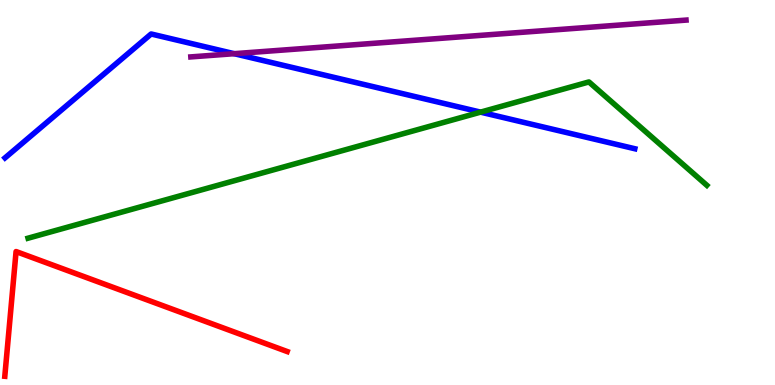[{'lines': ['blue', 'red'], 'intersections': []}, {'lines': ['green', 'red'], 'intersections': []}, {'lines': ['purple', 'red'], 'intersections': []}, {'lines': ['blue', 'green'], 'intersections': [{'x': 6.2, 'y': 7.09}]}, {'lines': ['blue', 'purple'], 'intersections': [{'x': 3.02, 'y': 8.61}]}, {'lines': ['green', 'purple'], 'intersections': []}]